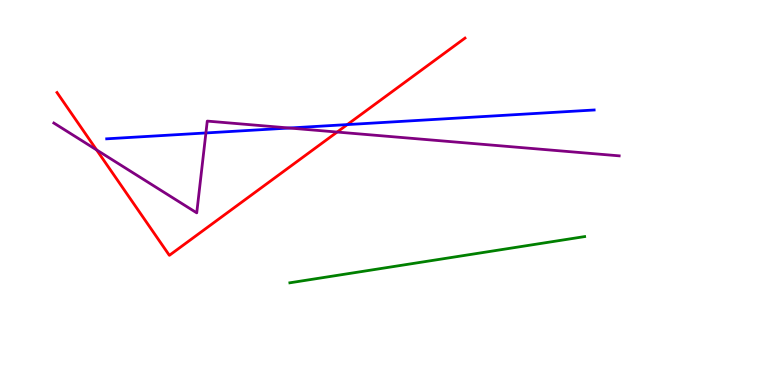[{'lines': ['blue', 'red'], 'intersections': [{'x': 4.48, 'y': 6.76}]}, {'lines': ['green', 'red'], 'intersections': []}, {'lines': ['purple', 'red'], 'intersections': [{'x': 1.25, 'y': 6.11}, {'x': 4.35, 'y': 6.57}]}, {'lines': ['blue', 'green'], 'intersections': []}, {'lines': ['blue', 'purple'], 'intersections': [{'x': 2.66, 'y': 6.55}, {'x': 3.73, 'y': 6.67}]}, {'lines': ['green', 'purple'], 'intersections': []}]